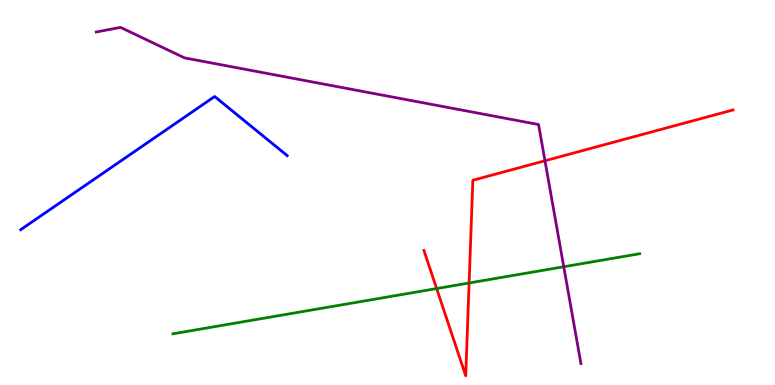[{'lines': ['blue', 'red'], 'intersections': []}, {'lines': ['green', 'red'], 'intersections': [{'x': 5.63, 'y': 2.5}, {'x': 6.05, 'y': 2.65}]}, {'lines': ['purple', 'red'], 'intersections': [{'x': 7.03, 'y': 5.82}]}, {'lines': ['blue', 'green'], 'intersections': []}, {'lines': ['blue', 'purple'], 'intersections': []}, {'lines': ['green', 'purple'], 'intersections': [{'x': 7.27, 'y': 3.07}]}]